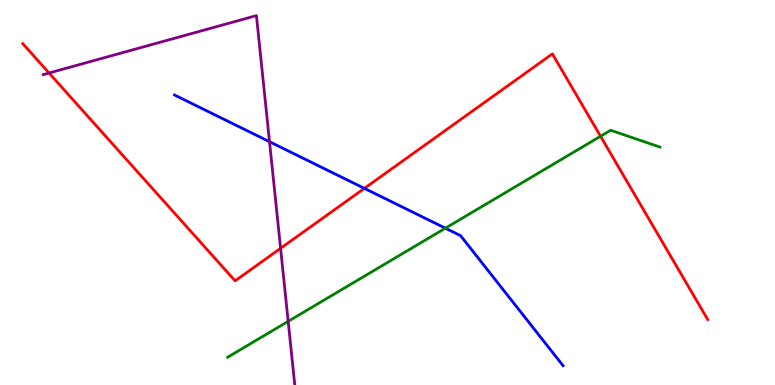[{'lines': ['blue', 'red'], 'intersections': [{'x': 4.7, 'y': 5.11}]}, {'lines': ['green', 'red'], 'intersections': [{'x': 7.75, 'y': 6.46}]}, {'lines': ['purple', 'red'], 'intersections': [{'x': 0.633, 'y': 8.1}, {'x': 3.62, 'y': 3.55}]}, {'lines': ['blue', 'green'], 'intersections': [{'x': 5.75, 'y': 4.07}]}, {'lines': ['blue', 'purple'], 'intersections': [{'x': 3.48, 'y': 6.32}]}, {'lines': ['green', 'purple'], 'intersections': [{'x': 3.72, 'y': 1.65}]}]